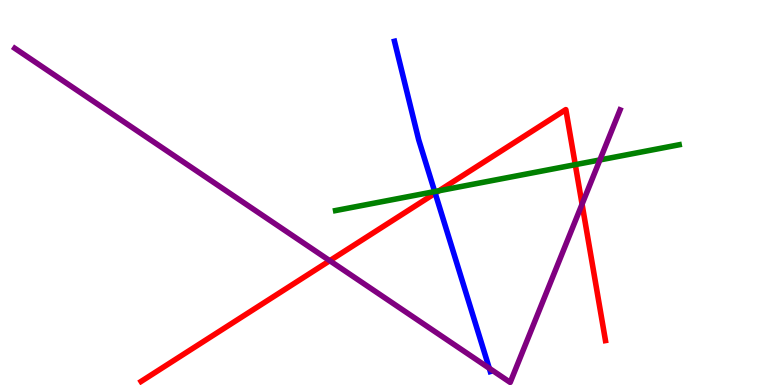[{'lines': ['blue', 'red'], 'intersections': [{'x': 5.62, 'y': 4.98}]}, {'lines': ['green', 'red'], 'intersections': [{'x': 5.67, 'y': 5.05}, {'x': 7.42, 'y': 5.72}]}, {'lines': ['purple', 'red'], 'intersections': [{'x': 4.25, 'y': 3.23}, {'x': 7.51, 'y': 4.7}]}, {'lines': ['blue', 'green'], 'intersections': [{'x': 5.61, 'y': 5.02}]}, {'lines': ['blue', 'purple'], 'intersections': [{'x': 6.31, 'y': 0.434}]}, {'lines': ['green', 'purple'], 'intersections': [{'x': 7.74, 'y': 5.85}]}]